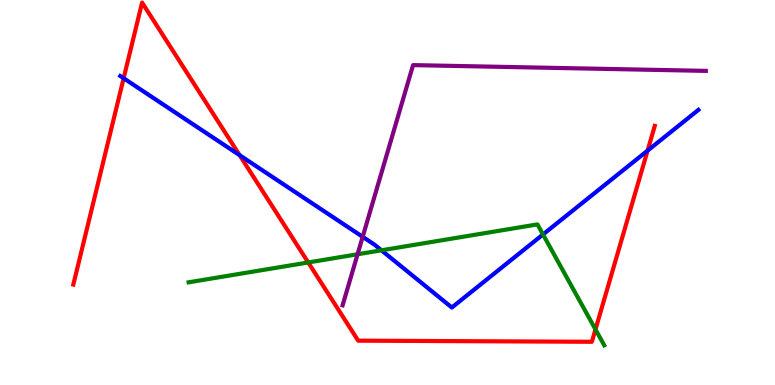[{'lines': ['blue', 'red'], 'intersections': [{'x': 1.6, 'y': 7.97}, {'x': 3.09, 'y': 5.97}, {'x': 8.36, 'y': 6.09}]}, {'lines': ['green', 'red'], 'intersections': [{'x': 3.98, 'y': 3.18}, {'x': 7.68, 'y': 1.44}]}, {'lines': ['purple', 'red'], 'intersections': []}, {'lines': ['blue', 'green'], 'intersections': [{'x': 4.92, 'y': 3.5}, {'x': 7.01, 'y': 3.91}]}, {'lines': ['blue', 'purple'], 'intersections': [{'x': 4.68, 'y': 3.85}]}, {'lines': ['green', 'purple'], 'intersections': [{'x': 4.61, 'y': 3.4}]}]